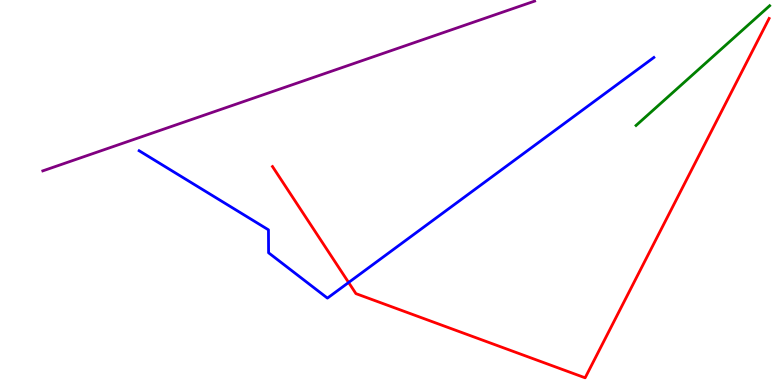[{'lines': ['blue', 'red'], 'intersections': [{'x': 4.5, 'y': 2.66}]}, {'lines': ['green', 'red'], 'intersections': []}, {'lines': ['purple', 'red'], 'intersections': []}, {'lines': ['blue', 'green'], 'intersections': []}, {'lines': ['blue', 'purple'], 'intersections': []}, {'lines': ['green', 'purple'], 'intersections': []}]